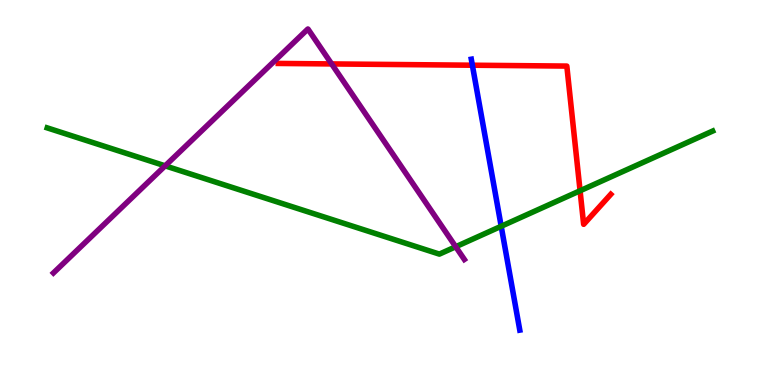[{'lines': ['blue', 'red'], 'intersections': [{'x': 6.1, 'y': 8.31}]}, {'lines': ['green', 'red'], 'intersections': [{'x': 7.48, 'y': 5.05}]}, {'lines': ['purple', 'red'], 'intersections': [{'x': 4.28, 'y': 8.34}]}, {'lines': ['blue', 'green'], 'intersections': [{'x': 6.47, 'y': 4.12}]}, {'lines': ['blue', 'purple'], 'intersections': []}, {'lines': ['green', 'purple'], 'intersections': [{'x': 2.13, 'y': 5.69}, {'x': 5.88, 'y': 3.59}]}]